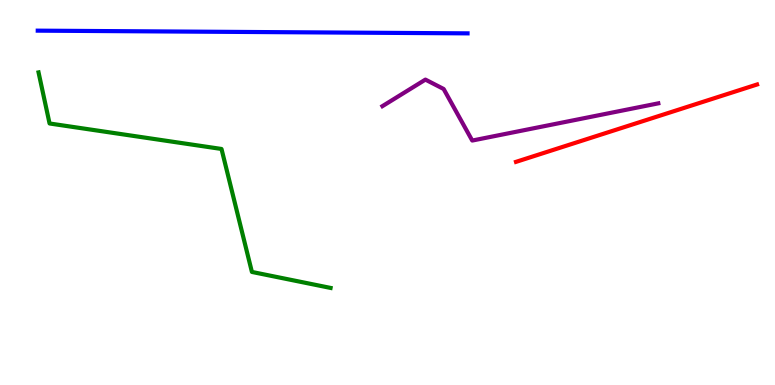[{'lines': ['blue', 'red'], 'intersections': []}, {'lines': ['green', 'red'], 'intersections': []}, {'lines': ['purple', 'red'], 'intersections': []}, {'lines': ['blue', 'green'], 'intersections': []}, {'lines': ['blue', 'purple'], 'intersections': []}, {'lines': ['green', 'purple'], 'intersections': []}]